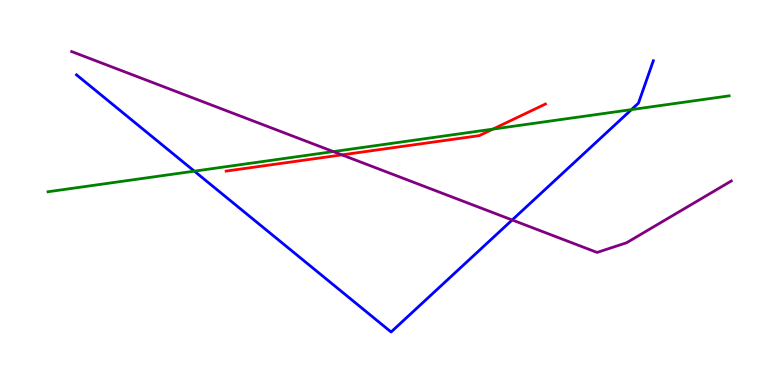[{'lines': ['blue', 'red'], 'intersections': []}, {'lines': ['green', 'red'], 'intersections': [{'x': 6.36, 'y': 6.65}]}, {'lines': ['purple', 'red'], 'intersections': [{'x': 4.41, 'y': 5.98}]}, {'lines': ['blue', 'green'], 'intersections': [{'x': 2.51, 'y': 5.55}, {'x': 8.15, 'y': 7.15}]}, {'lines': ['blue', 'purple'], 'intersections': [{'x': 6.61, 'y': 4.29}]}, {'lines': ['green', 'purple'], 'intersections': [{'x': 4.3, 'y': 6.06}]}]